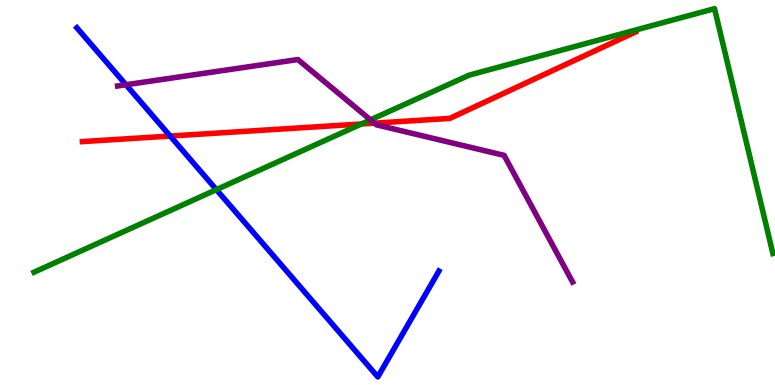[{'lines': ['blue', 'red'], 'intersections': [{'x': 2.2, 'y': 6.47}]}, {'lines': ['green', 'red'], 'intersections': [{'x': 4.66, 'y': 6.78}]}, {'lines': ['purple', 'red'], 'intersections': [{'x': 4.83, 'y': 6.8}]}, {'lines': ['blue', 'green'], 'intersections': [{'x': 2.79, 'y': 5.07}]}, {'lines': ['blue', 'purple'], 'intersections': [{'x': 1.63, 'y': 7.8}]}, {'lines': ['green', 'purple'], 'intersections': [{'x': 4.78, 'y': 6.89}]}]